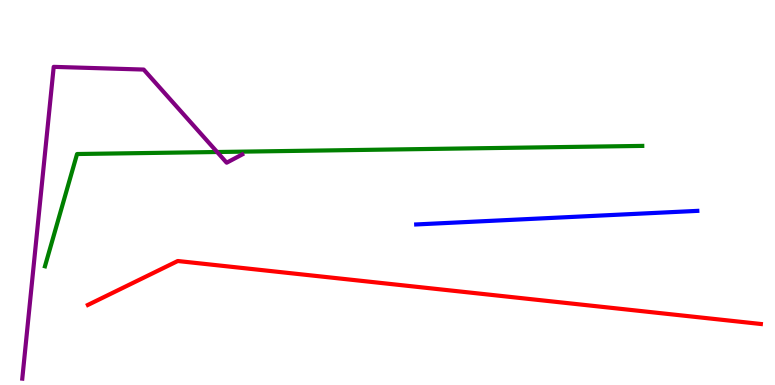[{'lines': ['blue', 'red'], 'intersections': []}, {'lines': ['green', 'red'], 'intersections': []}, {'lines': ['purple', 'red'], 'intersections': []}, {'lines': ['blue', 'green'], 'intersections': []}, {'lines': ['blue', 'purple'], 'intersections': []}, {'lines': ['green', 'purple'], 'intersections': [{'x': 2.8, 'y': 6.05}]}]